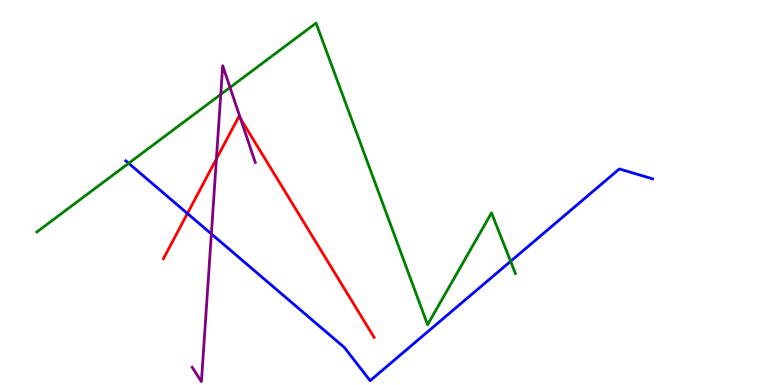[{'lines': ['blue', 'red'], 'intersections': [{'x': 2.42, 'y': 4.45}]}, {'lines': ['green', 'red'], 'intersections': []}, {'lines': ['purple', 'red'], 'intersections': [{'x': 2.79, 'y': 5.87}, {'x': 3.1, 'y': 6.92}]}, {'lines': ['blue', 'green'], 'intersections': [{'x': 1.66, 'y': 5.76}, {'x': 6.59, 'y': 3.21}]}, {'lines': ['blue', 'purple'], 'intersections': [{'x': 2.73, 'y': 3.92}]}, {'lines': ['green', 'purple'], 'intersections': [{'x': 2.85, 'y': 7.55}, {'x': 2.97, 'y': 7.73}]}]